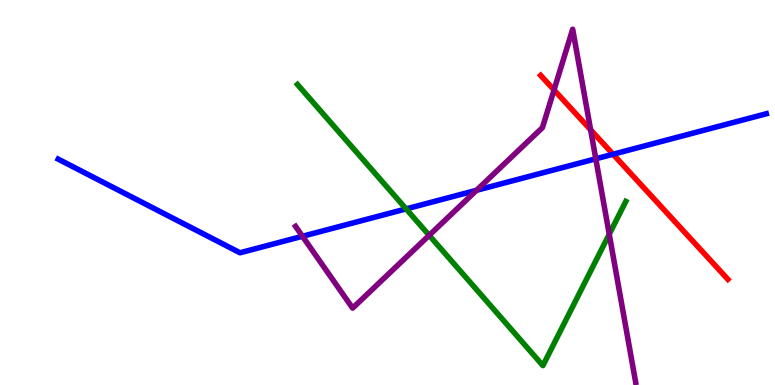[{'lines': ['blue', 'red'], 'intersections': [{'x': 7.91, 'y': 5.99}]}, {'lines': ['green', 'red'], 'intersections': []}, {'lines': ['purple', 'red'], 'intersections': [{'x': 7.15, 'y': 7.66}, {'x': 7.62, 'y': 6.63}]}, {'lines': ['blue', 'green'], 'intersections': [{'x': 5.24, 'y': 4.57}]}, {'lines': ['blue', 'purple'], 'intersections': [{'x': 3.9, 'y': 3.86}, {'x': 6.15, 'y': 5.06}, {'x': 7.69, 'y': 5.88}]}, {'lines': ['green', 'purple'], 'intersections': [{'x': 5.54, 'y': 3.89}, {'x': 7.86, 'y': 3.92}]}]